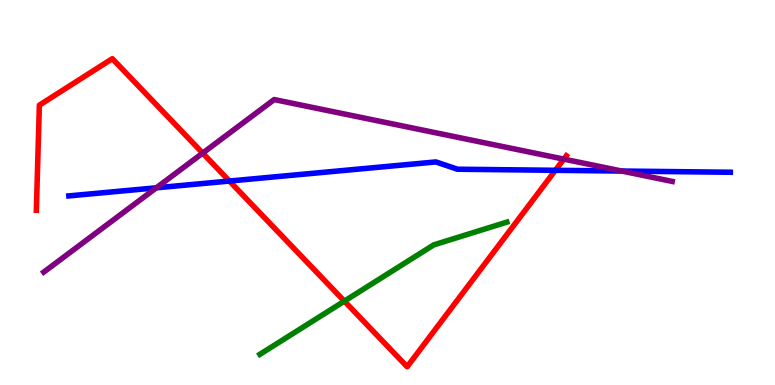[{'lines': ['blue', 'red'], 'intersections': [{'x': 2.96, 'y': 5.3}, {'x': 7.17, 'y': 5.58}]}, {'lines': ['green', 'red'], 'intersections': [{'x': 4.44, 'y': 2.18}]}, {'lines': ['purple', 'red'], 'intersections': [{'x': 2.62, 'y': 6.02}, {'x': 7.27, 'y': 5.87}]}, {'lines': ['blue', 'green'], 'intersections': []}, {'lines': ['blue', 'purple'], 'intersections': [{'x': 2.02, 'y': 5.12}, {'x': 8.02, 'y': 5.56}]}, {'lines': ['green', 'purple'], 'intersections': []}]